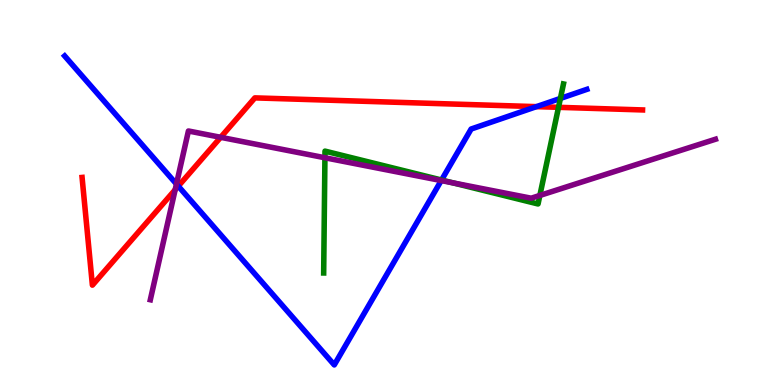[{'lines': ['blue', 'red'], 'intersections': [{'x': 2.3, 'y': 5.16}, {'x': 6.92, 'y': 7.23}]}, {'lines': ['green', 'red'], 'intersections': [{'x': 7.21, 'y': 7.21}]}, {'lines': ['purple', 'red'], 'intersections': [{'x': 2.26, 'y': 5.07}, {'x': 2.85, 'y': 6.43}]}, {'lines': ['blue', 'green'], 'intersections': [{'x': 5.7, 'y': 5.32}, {'x': 7.23, 'y': 7.44}]}, {'lines': ['blue', 'purple'], 'intersections': [{'x': 2.28, 'y': 5.22}, {'x': 5.69, 'y': 5.31}]}, {'lines': ['green', 'purple'], 'intersections': [{'x': 4.19, 'y': 5.9}, {'x': 5.85, 'y': 5.25}, {'x': 6.97, 'y': 4.92}]}]